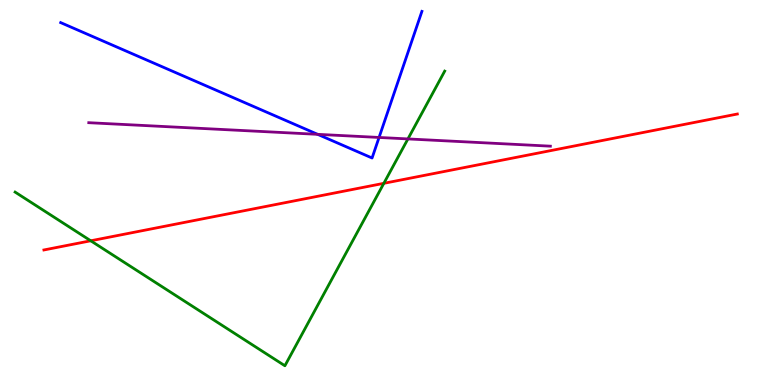[{'lines': ['blue', 'red'], 'intersections': []}, {'lines': ['green', 'red'], 'intersections': [{'x': 1.17, 'y': 3.75}, {'x': 4.95, 'y': 5.24}]}, {'lines': ['purple', 'red'], 'intersections': []}, {'lines': ['blue', 'green'], 'intersections': []}, {'lines': ['blue', 'purple'], 'intersections': [{'x': 4.1, 'y': 6.51}, {'x': 4.89, 'y': 6.43}]}, {'lines': ['green', 'purple'], 'intersections': [{'x': 5.26, 'y': 6.39}]}]